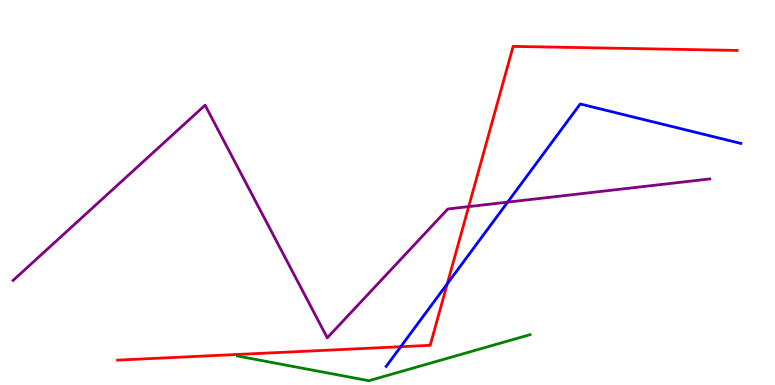[{'lines': ['blue', 'red'], 'intersections': [{'x': 5.17, 'y': 0.994}, {'x': 5.77, 'y': 2.63}]}, {'lines': ['green', 'red'], 'intersections': []}, {'lines': ['purple', 'red'], 'intersections': [{'x': 6.05, 'y': 4.63}]}, {'lines': ['blue', 'green'], 'intersections': []}, {'lines': ['blue', 'purple'], 'intersections': [{'x': 6.55, 'y': 4.75}]}, {'lines': ['green', 'purple'], 'intersections': []}]